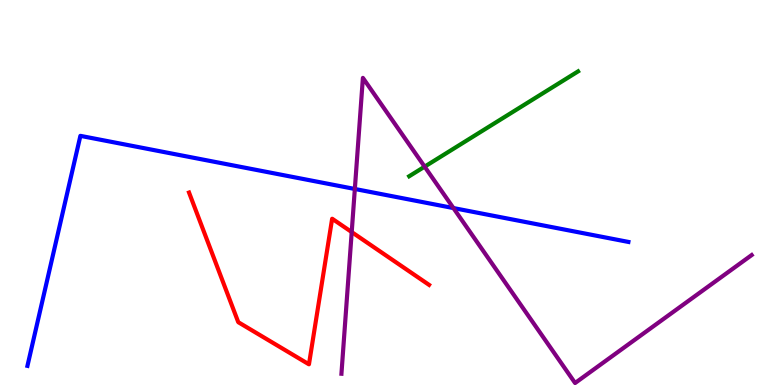[{'lines': ['blue', 'red'], 'intersections': []}, {'lines': ['green', 'red'], 'intersections': []}, {'lines': ['purple', 'red'], 'intersections': [{'x': 4.54, 'y': 3.97}]}, {'lines': ['blue', 'green'], 'intersections': []}, {'lines': ['blue', 'purple'], 'intersections': [{'x': 4.58, 'y': 5.09}, {'x': 5.85, 'y': 4.6}]}, {'lines': ['green', 'purple'], 'intersections': [{'x': 5.48, 'y': 5.67}]}]